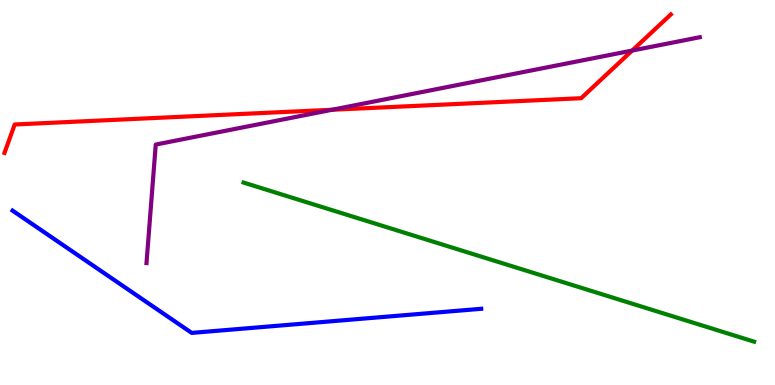[{'lines': ['blue', 'red'], 'intersections': []}, {'lines': ['green', 'red'], 'intersections': []}, {'lines': ['purple', 'red'], 'intersections': [{'x': 4.29, 'y': 7.15}, {'x': 8.16, 'y': 8.69}]}, {'lines': ['blue', 'green'], 'intersections': []}, {'lines': ['blue', 'purple'], 'intersections': []}, {'lines': ['green', 'purple'], 'intersections': []}]